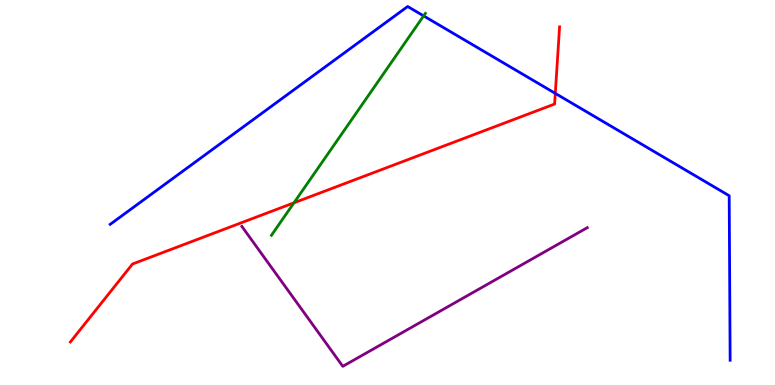[{'lines': ['blue', 'red'], 'intersections': [{'x': 7.17, 'y': 7.57}]}, {'lines': ['green', 'red'], 'intersections': [{'x': 3.79, 'y': 4.73}]}, {'lines': ['purple', 'red'], 'intersections': []}, {'lines': ['blue', 'green'], 'intersections': [{'x': 5.47, 'y': 9.59}]}, {'lines': ['blue', 'purple'], 'intersections': []}, {'lines': ['green', 'purple'], 'intersections': []}]